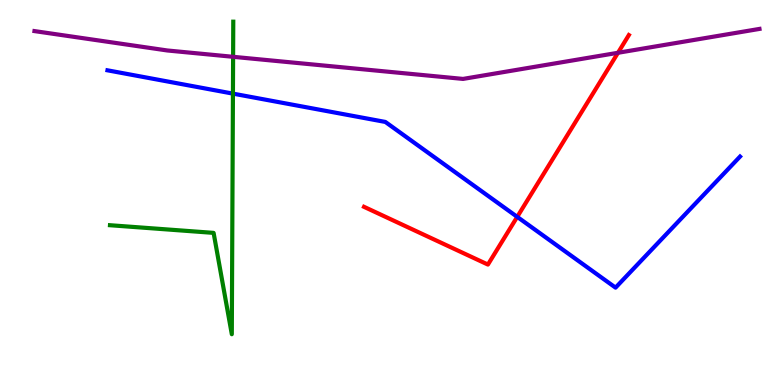[{'lines': ['blue', 'red'], 'intersections': [{'x': 6.67, 'y': 4.37}]}, {'lines': ['green', 'red'], 'intersections': []}, {'lines': ['purple', 'red'], 'intersections': [{'x': 7.97, 'y': 8.63}]}, {'lines': ['blue', 'green'], 'intersections': [{'x': 3.01, 'y': 7.57}]}, {'lines': ['blue', 'purple'], 'intersections': []}, {'lines': ['green', 'purple'], 'intersections': [{'x': 3.01, 'y': 8.52}]}]